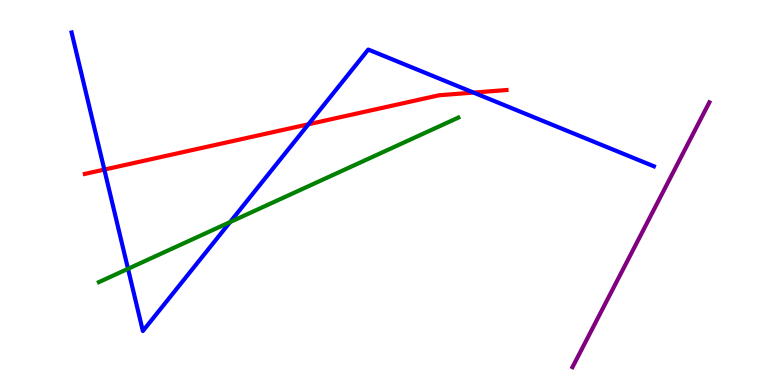[{'lines': ['blue', 'red'], 'intersections': [{'x': 1.35, 'y': 5.6}, {'x': 3.98, 'y': 6.77}, {'x': 6.11, 'y': 7.6}]}, {'lines': ['green', 'red'], 'intersections': []}, {'lines': ['purple', 'red'], 'intersections': []}, {'lines': ['blue', 'green'], 'intersections': [{'x': 1.65, 'y': 3.02}, {'x': 2.97, 'y': 4.23}]}, {'lines': ['blue', 'purple'], 'intersections': []}, {'lines': ['green', 'purple'], 'intersections': []}]